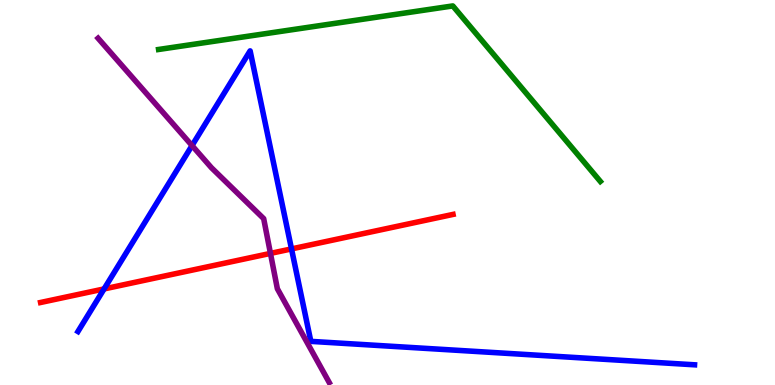[{'lines': ['blue', 'red'], 'intersections': [{'x': 1.34, 'y': 2.5}, {'x': 3.76, 'y': 3.53}]}, {'lines': ['green', 'red'], 'intersections': []}, {'lines': ['purple', 'red'], 'intersections': [{'x': 3.49, 'y': 3.42}]}, {'lines': ['blue', 'green'], 'intersections': []}, {'lines': ['blue', 'purple'], 'intersections': [{'x': 2.48, 'y': 6.22}]}, {'lines': ['green', 'purple'], 'intersections': []}]